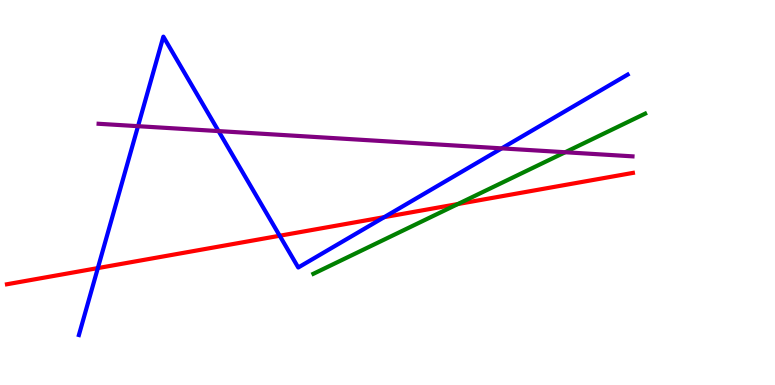[{'lines': ['blue', 'red'], 'intersections': [{'x': 1.26, 'y': 3.04}, {'x': 3.61, 'y': 3.88}, {'x': 4.96, 'y': 4.36}]}, {'lines': ['green', 'red'], 'intersections': [{'x': 5.91, 'y': 4.7}]}, {'lines': ['purple', 'red'], 'intersections': []}, {'lines': ['blue', 'green'], 'intersections': []}, {'lines': ['blue', 'purple'], 'intersections': [{'x': 1.78, 'y': 6.72}, {'x': 2.82, 'y': 6.59}, {'x': 6.47, 'y': 6.15}]}, {'lines': ['green', 'purple'], 'intersections': [{'x': 7.29, 'y': 6.05}]}]